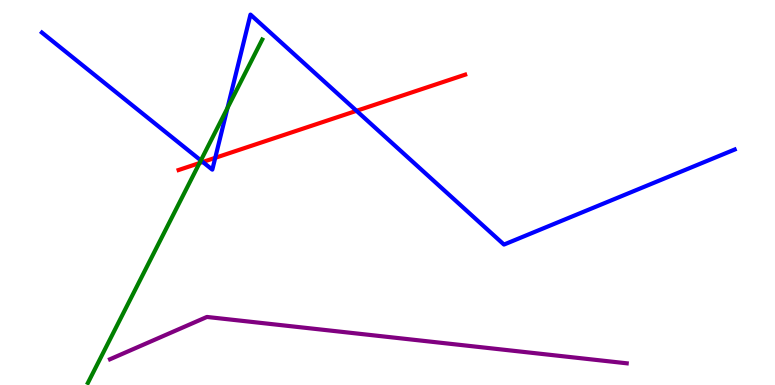[{'lines': ['blue', 'red'], 'intersections': [{'x': 2.62, 'y': 5.79}, {'x': 2.78, 'y': 5.9}, {'x': 4.6, 'y': 7.12}]}, {'lines': ['green', 'red'], 'intersections': [{'x': 2.57, 'y': 5.76}]}, {'lines': ['purple', 'red'], 'intersections': []}, {'lines': ['blue', 'green'], 'intersections': [{'x': 2.59, 'y': 5.83}, {'x': 2.94, 'y': 7.2}]}, {'lines': ['blue', 'purple'], 'intersections': []}, {'lines': ['green', 'purple'], 'intersections': []}]